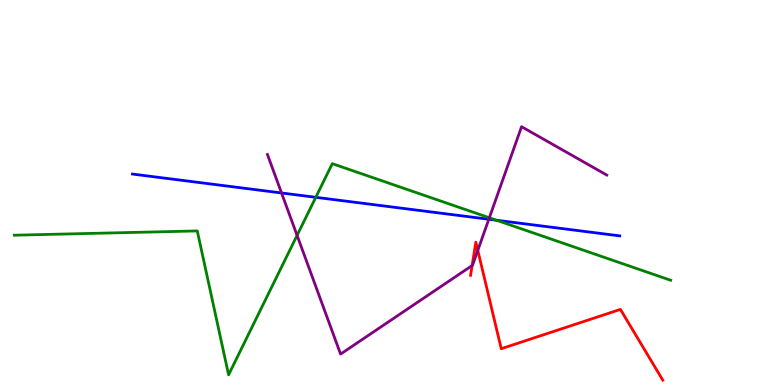[{'lines': ['blue', 'red'], 'intersections': []}, {'lines': ['green', 'red'], 'intersections': []}, {'lines': ['purple', 'red'], 'intersections': [{'x': 6.09, 'y': 3.1}, {'x': 6.17, 'y': 3.5}]}, {'lines': ['blue', 'green'], 'intersections': [{'x': 4.07, 'y': 4.88}, {'x': 6.41, 'y': 4.28}]}, {'lines': ['blue', 'purple'], 'intersections': [{'x': 3.63, 'y': 4.99}, {'x': 6.31, 'y': 4.3}]}, {'lines': ['green', 'purple'], 'intersections': [{'x': 3.83, 'y': 3.89}, {'x': 6.31, 'y': 4.34}]}]